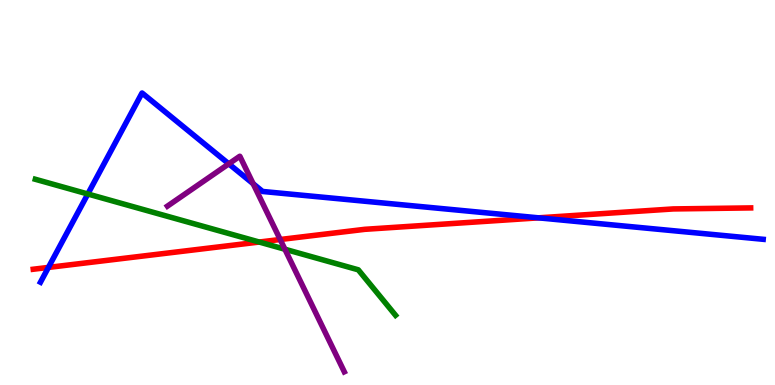[{'lines': ['blue', 'red'], 'intersections': [{'x': 0.625, 'y': 3.05}, {'x': 6.95, 'y': 4.34}]}, {'lines': ['green', 'red'], 'intersections': [{'x': 3.34, 'y': 3.71}]}, {'lines': ['purple', 'red'], 'intersections': [{'x': 3.62, 'y': 3.78}]}, {'lines': ['blue', 'green'], 'intersections': [{'x': 1.13, 'y': 4.96}]}, {'lines': ['blue', 'purple'], 'intersections': [{'x': 2.95, 'y': 5.74}, {'x': 3.27, 'y': 5.23}]}, {'lines': ['green', 'purple'], 'intersections': [{'x': 3.68, 'y': 3.53}]}]